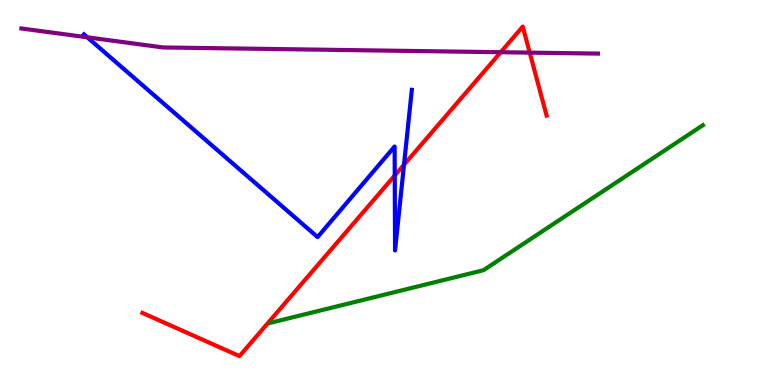[{'lines': ['blue', 'red'], 'intersections': [{'x': 5.09, 'y': 5.44}, {'x': 5.21, 'y': 5.72}]}, {'lines': ['green', 'red'], 'intersections': []}, {'lines': ['purple', 'red'], 'intersections': [{'x': 6.46, 'y': 8.64}, {'x': 6.84, 'y': 8.63}]}, {'lines': ['blue', 'green'], 'intersections': []}, {'lines': ['blue', 'purple'], 'intersections': [{'x': 1.13, 'y': 9.03}]}, {'lines': ['green', 'purple'], 'intersections': []}]